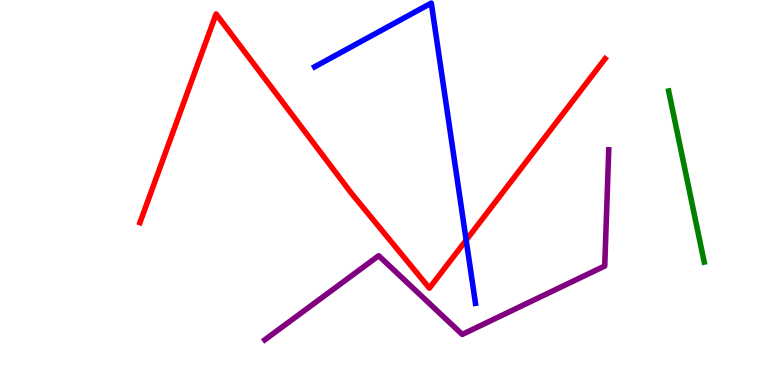[{'lines': ['blue', 'red'], 'intersections': [{'x': 6.02, 'y': 3.76}]}, {'lines': ['green', 'red'], 'intersections': []}, {'lines': ['purple', 'red'], 'intersections': []}, {'lines': ['blue', 'green'], 'intersections': []}, {'lines': ['blue', 'purple'], 'intersections': []}, {'lines': ['green', 'purple'], 'intersections': []}]